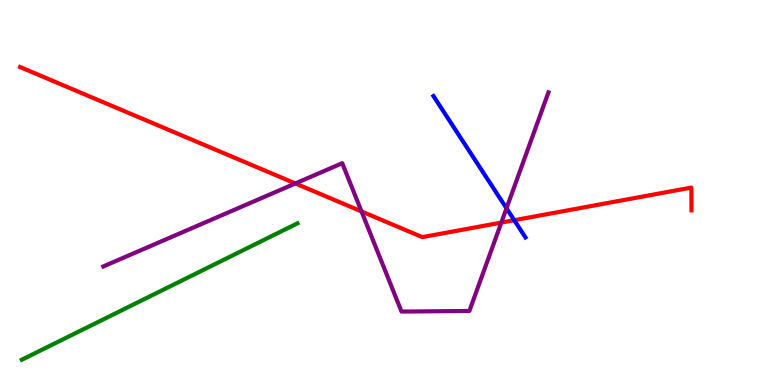[{'lines': ['blue', 'red'], 'intersections': [{'x': 6.64, 'y': 4.28}]}, {'lines': ['green', 'red'], 'intersections': []}, {'lines': ['purple', 'red'], 'intersections': [{'x': 3.81, 'y': 5.24}, {'x': 4.66, 'y': 4.51}, {'x': 6.47, 'y': 4.22}]}, {'lines': ['blue', 'green'], 'intersections': []}, {'lines': ['blue', 'purple'], 'intersections': [{'x': 6.54, 'y': 4.59}]}, {'lines': ['green', 'purple'], 'intersections': []}]